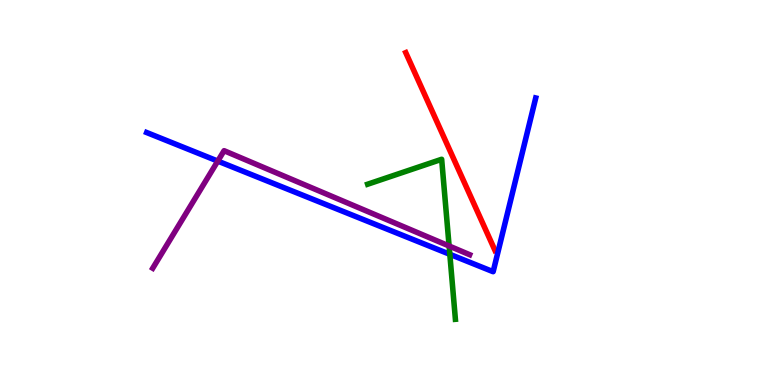[{'lines': ['blue', 'red'], 'intersections': []}, {'lines': ['green', 'red'], 'intersections': []}, {'lines': ['purple', 'red'], 'intersections': []}, {'lines': ['blue', 'green'], 'intersections': [{'x': 5.8, 'y': 3.39}]}, {'lines': ['blue', 'purple'], 'intersections': [{'x': 2.81, 'y': 5.82}]}, {'lines': ['green', 'purple'], 'intersections': [{'x': 5.79, 'y': 3.61}]}]